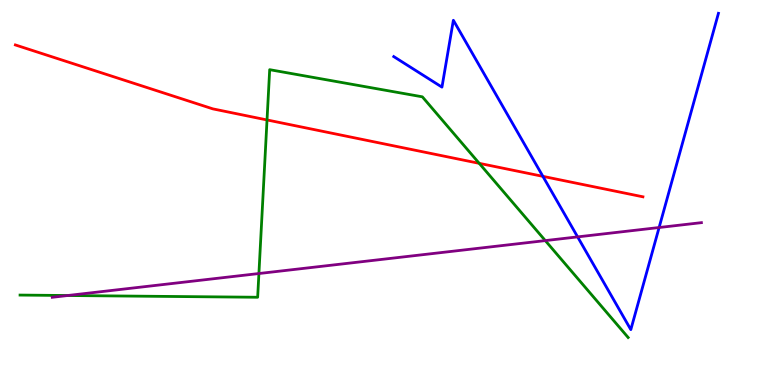[{'lines': ['blue', 'red'], 'intersections': [{'x': 7.01, 'y': 5.42}]}, {'lines': ['green', 'red'], 'intersections': [{'x': 3.45, 'y': 6.88}, {'x': 6.18, 'y': 5.76}]}, {'lines': ['purple', 'red'], 'intersections': []}, {'lines': ['blue', 'green'], 'intersections': []}, {'lines': ['blue', 'purple'], 'intersections': [{'x': 7.45, 'y': 3.85}, {'x': 8.5, 'y': 4.09}]}, {'lines': ['green', 'purple'], 'intersections': [{'x': 0.874, 'y': 2.32}, {'x': 3.34, 'y': 2.9}, {'x': 7.04, 'y': 3.75}]}]